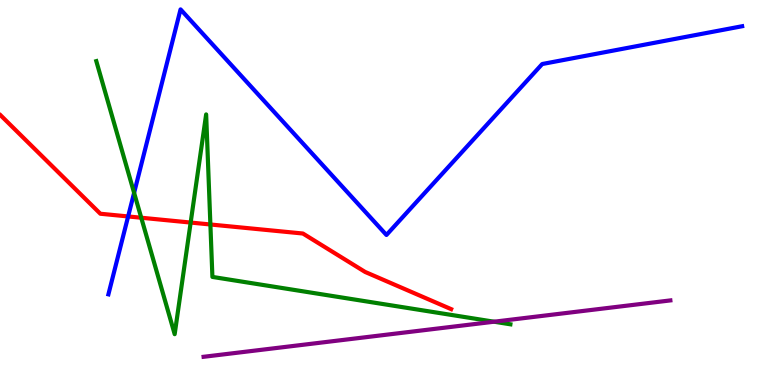[{'lines': ['blue', 'red'], 'intersections': [{'x': 1.65, 'y': 4.38}]}, {'lines': ['green', 'red'], 'intersections': [{'x': 1.82, 'y': 4.34}, {'x': 2.46, 'y': 4.22}, {'x': 2.71, 'y': 4.17}]}, {'lines': ['purple', 'red'], 'intersections': []}, {'lines': ['blue', 'green'], 'intersections': [{'x': 1.73, 'y': 4.99}]}, {'lines': ['blue', 'purple'], 'intersections': []}, {'lines': ['green', 'purple'], 'intersections': [{'x': 6.37, 'y': 1.64}]}]